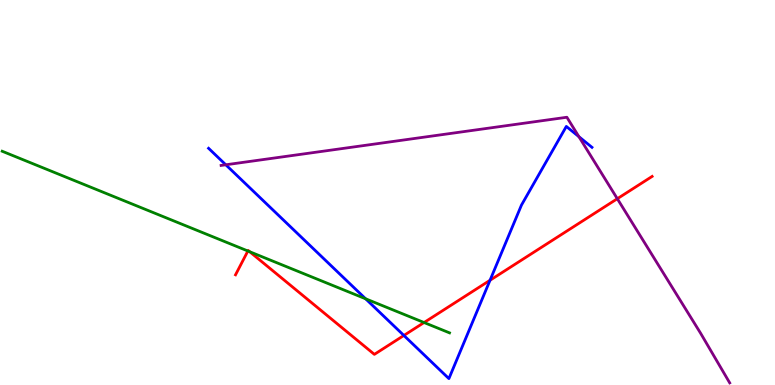[{'lines': ['blue', 'red'], 'intersections': [{'x': 5.21, 'y': 1.29}, {'x': 6.32, 'y': 2.72}]}, {'lines': ['green', 'red'], 'intersections': [{'x': 3.2, 'y': 3.48}, {'x': 3.22, 'y': 3.46}, {'x': 5.47, 'y': 1.62}]}, {'lines': ['purple', 'red'], 'intersections': [{'x': 7.97, 'y': 4.84}]}, {'lines': ['blue', 'green'], 'intersections': [{'x': 4.72, 'y': 2.24}]}, {'lines': ['blue', 'purple'], 'intersections': [{'x': 2.91, 'y': 5.72}, {'x': 7.47, 'y': 6.45}]}, {'lines': ['green', 'purple'], 'intersections': []}]